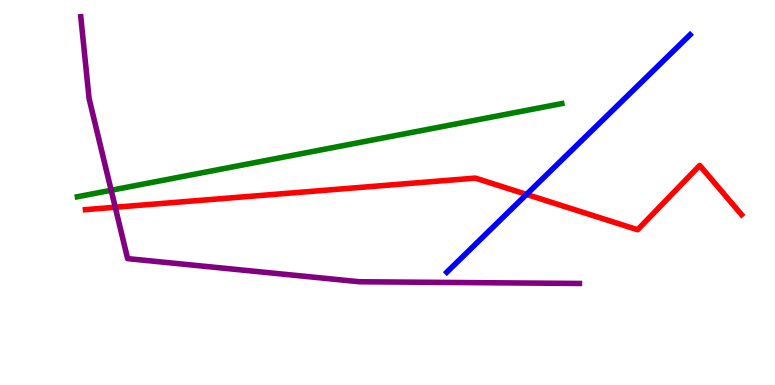[{'lines': ['blue', 'red'], 'intersections': [{'x': 6.79, 'y': 4.95}]}, {'lines': ['green', 'red'], 'intersections': []}, {'lines': ['purple', 'red'], 'intersections': [{'x': 1.49, 'y': 4.62}]}, {'lines': ['blue', 'green'], 'intersections': []}, {'lines': ['blue', 'purple'], 'intersections': []}, {'lines': ['green', 'purple'], 'intersections': [{'x': 1.43, 'y': 5.06}]}]